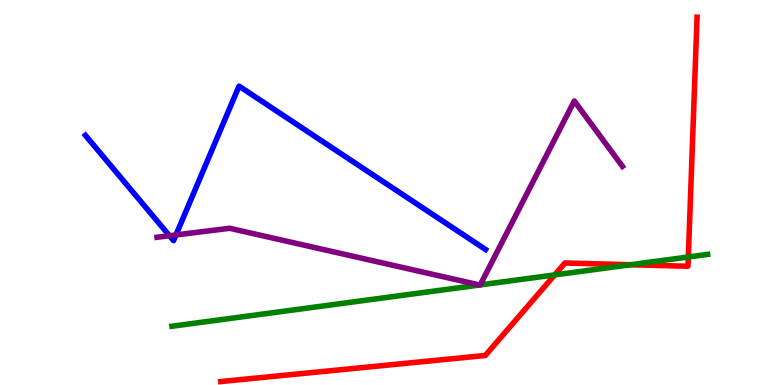[{'lines': ['blue', 'red'], 'intersections': []}, {'lines': ['green', 'red'], 'intersections': [{'x': 7.16, 'y': 2.86}, {'x': 8.14, 'y': 3.12}, {'x': 8.88, 'y': 3.32}]}, {'lines': ['purple', 'red'], 'intersections': []}, {'lines': ['blue', 'green'], 'intersections': []}, {'lines': ['blue', 'purple'], 'intersections': [{'x': 2.19, 'y': 3.88}, {'x': 2.27, 'y': 3.9}]}, {'lines': ['green', 'purple'], 'intersections': [{'x': 6.19, 'y': 2.6}, {'x': 6.2, 'y': 2.6}]}]